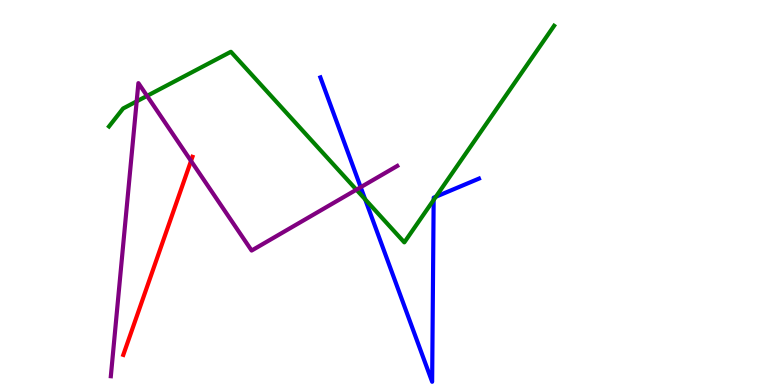[{'lines': ['blue', 'red'], 'intersections': []}, {'lines': ['green', 'red'], 'intersections': []}, {'lines': ['purple', 'red'], 'intersections': [{'x': 2.46, 'y': 5.82}]}, {'lines': ['blue', 'green'], 'intersections': [{'x': 4.71, 'y': 4.82}, {'x': 5.6, 'y': 4.81}, {'x': 5.62, 'y': 4.89}]}, {'lines': ['blue', 'purple'], 'intersections': [{'x': 4.65, 'y': 5.14}]}, {'lines': ['green', 'purple'], 'intersections': [{'x': 1.76, 'y': 7.37}, {'x': 1.9, 'y': 7.51}, {'x': 4.6, 'y': 5.07}]}]